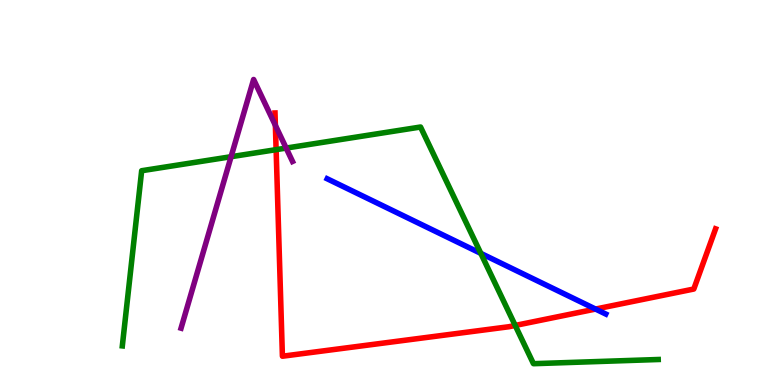[{'lines': ['blue', 'red'], 'intersections': [{'x': 7.68, 'y': 1.97}]}, {'lines': ['green', 'red'], 'intersections': [{'x': 3.56, 'y': 6.11}, {'x': 6.65, 'y': 1.55}]}, {'lines': ['purple', 'red'], 'intersections': [{'x': 3.55, 'y': 6.74}]}, {'lines': ['blue', 'green'], 'intersections': [{'x': 6.2, 'y': 3.42}]}, {'lines': ['blue', 'purple'], 'intersections': []}, {'lines': ['green', 'purple'], 'intersections': [{'x': 2.98, 'y': 5.93}, {'x': 3.69, 'y': 6.15}]}]